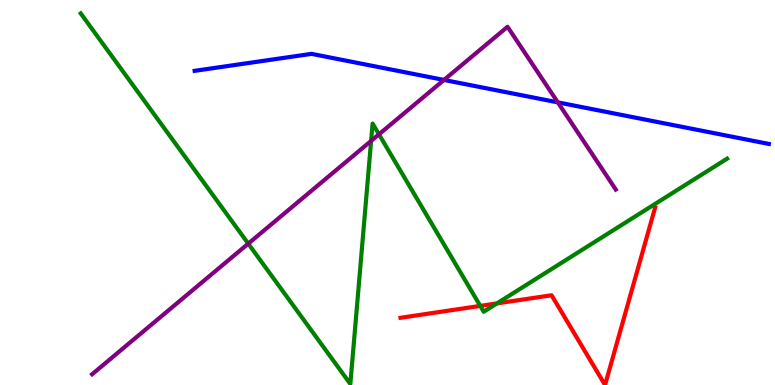[{'lines': ['blue', 'red'], 'intersections': []}, {'lines': ['green', 'red'], 'intersections': [{'x': 6.2, 'y': 2.05}, {'x': 6.41, 'y': 2.12}]}, {'lines': ['purple', 'red'], 'intersections': []}, {'lines': ['blue', 'green'], 'intersections': []}, {'lines': ['blue', 'purple'], 'intersections': [{'x': 5.73, 'y': 7.92}, {'x': 7.2, 'y': 7.34}]}, {'lines': ['green', 'purple'], 'intersections': [{'x': 3.2, 'y': 3.67}, {'x': 4.79, 'y': 6.34}, {'x': 4.89, 'y': 6.51}]}]